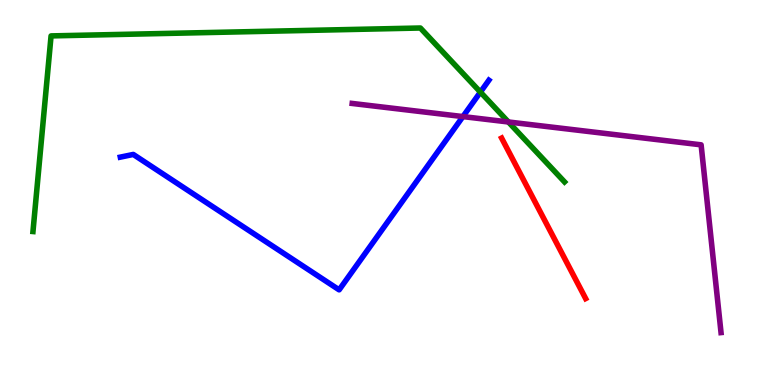[{'lines': ['blue', 'red'], 'intersections': []}, {'lines': ['green', 'red'], 'intersections': []}, {'lines': ['purple', 'red'], 'intersections': []}, {'lines': ['blue', 'green'], 'intersections': [{'x': 6.2, 'y': 7.61}]}, {'lines': ['blue', 'purple'], 'intersections': [{'x': 5.97, 'y': 6.97}]}, {'lines': ['green', 'purple'], 'intersections': [{'x': 6.56, 'y': 6.83}]}]